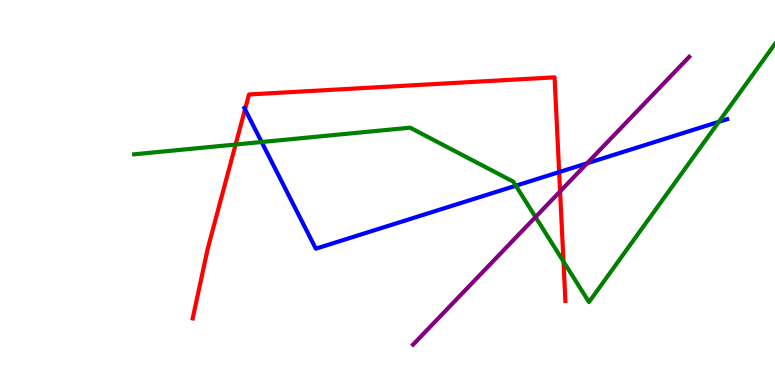[{'lines': ['blue', 'red'], 'intersections': [{'x': 3.16, 'y': 7.16}, {'x': 7.21, 'y': 5.53}]}, {'lines': ['green', 'red'], 'intersections': [{'x': 3.04, 'y': 6.25}, {'x': 7.27, 'y': 3.21}]}, {'lines': ['purple', 'red'], 'intersections': [{'x': 7.23, 'y': 5.03}]}, {'lines': ['blue', 'green'], 'intersections': [{'x': 3.38, 'y': 6.31}, {'x': 6.66, 'y': 5.18}, {'x': 9.28, 'y': 6.84}]}, {'lines': ['blue', 'purple'], 'intersections': [{'x': 7.58, 'y': 5.76}]}, {'lines': ['green', 'purple'], 'intersections': [{'x': 6.91, 'y': 4.36}]}]